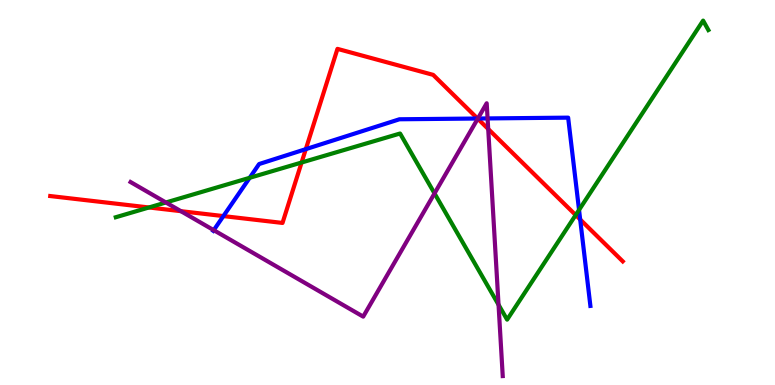[{'lines': ['blue', 'red'], 'intersections': [{'x': 2.88, 'y': 4.39}, {'x': 3.95, 'y': 6.13}, {'x': 6.16, 'y': 6.92}, {'x': 7.49, 'y': 4.3}]}, {'lines': ['green', 'red'], 'intersections': [{'x': 1.92, 'y': 4.61}, {'x': 3.89, 'y': 5.78}, {'x': 7.43, 'y': 4.41}]}, {'lines': ['purple', 'red'], 'intersections': [{'x': 2.33, 'y': 4.52}, {'x': 6.16, 'y': 6.92}, {'x': 6.3, 'y': 6.65}]}, {'lines': ['blue', 'green'], 'intersections': [{'x': 3.22, 'y': 5.38}, {'x': 7.47, 'y': 4.55}]}, {'lines': ['blue', 'purple'], 'intersections': [{'x': 2.76, 'y': 4.02}, {'x': 6.17, 'y': 6.92}, {'x': 6.29, 'y': 6.92}]}, {'lines': ['green', 'purple'], 'intersections': [{'x': 2.14, 'y': 4.74}, {'x': 5.61, 'y': 4.98}, {'x': 6.43, 'y': 2.09}]}]